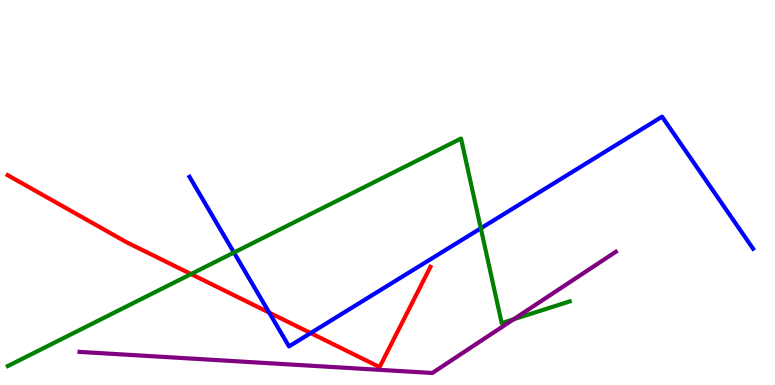[{'lines': ['blue', 'red'], 'intersections': [{'x': 3.47, 'y': 1.88}, {'x': 4.01, 'y': 1.35}]}, {'lines': ['green', 'red'], 'intersections': [{'x': 2.47, 'y': 2.88}]}, {'lines': ['purple', 'red'], 'intersections': []}, {'lines': ['blue', 'green'], 'intersections': [{'x': 3.02, 'y': 3.44}, {'x': 6.2, 'y': 4.07}]}, {'lines': ['blue', 'purple'], 'intersections': []}, {'lines': ['green', 'purple'], 'intersections': [{'x': 6.63, 'y': 1.71}]}]